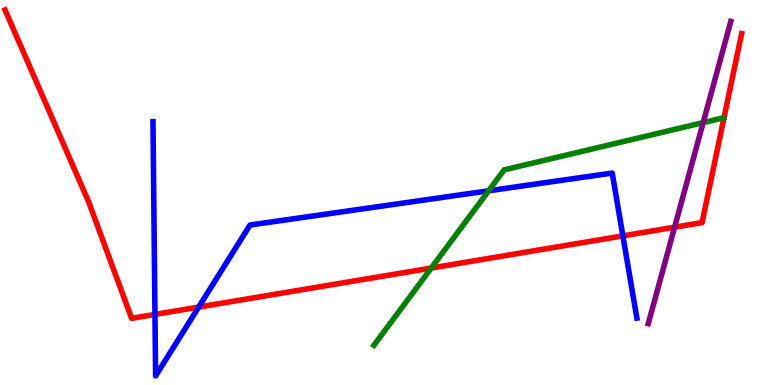[{'lines': ['blue', 'red'], 'intersections': [{'x': 2.0, 'y': 1.83}, {'x': 2.56, 'y': 2.02}, {'x': 8.04, 'y': 3.87}]}, {'lines': ['green', 'red'], 'intersections': [{'x': 5.56, 'y': 3.04}]}, {'lines': ['purple', 'red'], 'intersections': [{'x': 8.7, 'y': 4.1}]}, {'lines': ['blue', 'green'], 'intersections': [{'x': 6.3, 'y': 5.04}]}, {'lines': ['blue', 'purple'], 'intersections': []}, {'lines': ['green', 'purple'], 'intersections': [{'x': 9.07, 'y': 6.82}]}]